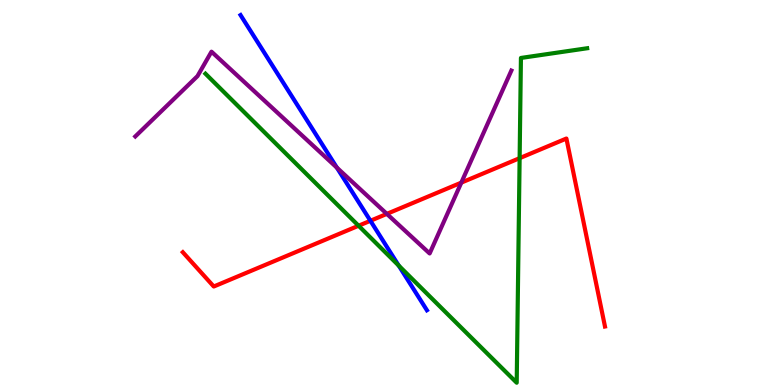[{'lines': ['blue', 'red'], 'intersections': [{'x': 4.78, 'y': 4.27}]}, {'lines': ['green', 'red'], 'intersections': [{'x': 4.63, 'y': 4.14}, {'x': 6.7, 'y': 5.89}]}, {'lines': ['purple', 'red'], 'intersections': [{'x': 4.99, 'y': 4.44}, {'x': 5.95, 'y': 5.26}]}, {'lines': ['blue', 'green'], 'intersections': [{'x': 5.14, 'y': 3.1}]}, {'lines': ['blue', 'purple'], 'intersections': [{'x': 4.35, 'y': 5.64}]}, {'lines': ['green', 'purple'], 'intersections': []}]